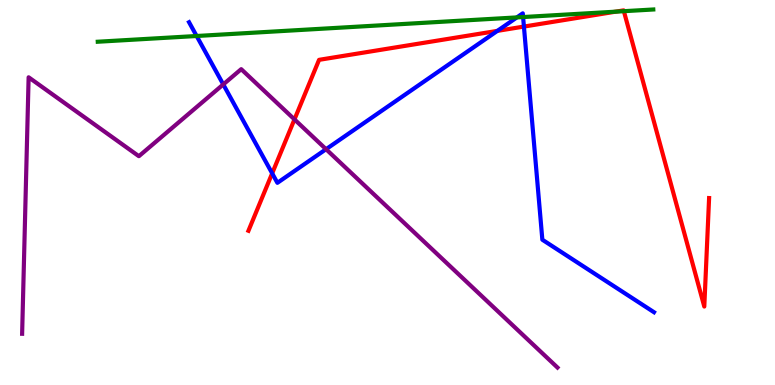[{'lines': ['blue', 'red'], 'intersections': [{'x': 3.51, 'y': 5.5}, {'x': 6.42, 'y': 9.2}, {'x': 6.76, 'y': 9.31}]}, {'lines': ['green', 'red'], 'intersections': [{'x': 7.94, 'y': 9.7}, {'x': 8.05, 'y': 9.71}]}, {'lines': ['purple', 'red'], 'intersections': [{'x': 3.8, 'y': 6.9}]}, {'lines': ['blue', 'green'], 'intersections': [{'x': 2.54, 'y': 9.07}, {'x': 6.67, 'y': 9.55}, {'x': 6.75, 'y': 9.56}]}, {'lines': ['blue', 'purple'], 'intersections': [{'x': 2.88, 'y': 7.81}, {'x': 4.21, 'y': 6.12}]}, {'lines': ['green', 'purple'], 'intersections': []}]